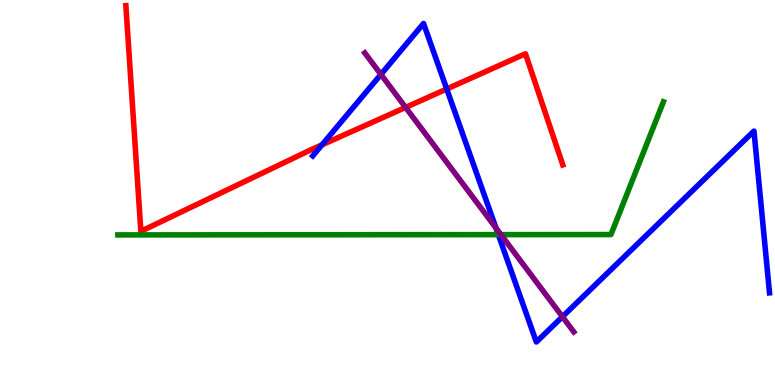[{'lines': ['blue', 'red'], 'intersections': [{'x': 4.15, 'y': 6.24}, {'x': 5.76, 'y': 7.69}]}, {'lines': ['green', 'red'], 'intersections': []}, {'lines': ['purple', 'red'], 'intersections': [{'x': 5.23, 'y': 7.21}]}, {'lines': ['blue', 'green'], 'intersections': [{'x': 6.43, 'y': 3.91}]}, {'lines': ['blue', 'purple'], 'intersections': [{'x': 4.91, 'y': 8.07}, {'x': 6.4, 'y': 4.08}, {'x': 7.26, 'y': 1.77}]}, {'lines': ['green', 'purple'], 'intersections': [{'x': 6.46, 'y': 3.91}]}]